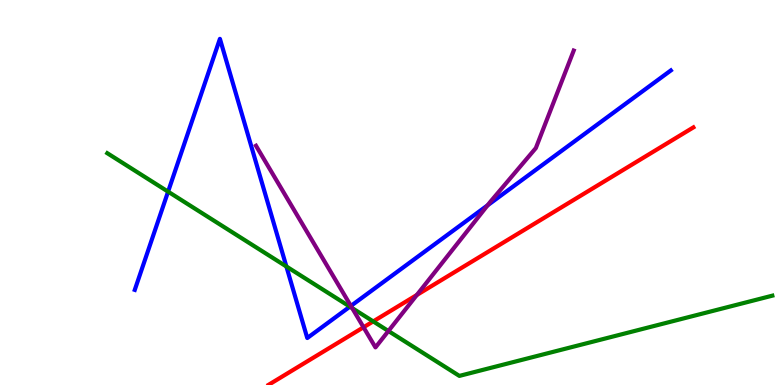[{'lines': ['blue', 'red'], 'intersections': []}, {'lines': ['green', 'red'], 'intersections': [{'x': 4.82, 'y': 1.65}]}, {'lines': ['purple', 'red'], 'intersections': [{'x': 4.69, 'y': 1.5}, {'x': 5.38, 'y': 2.34}]}, {'lines': ['blue', 'green'], 'intersections': [{'x': 2.17, 'y': 5.02}, {'x': 3.7, 'y': 3.08}, {'x': 4.51, 'y': 2.03}]}, {'lines': ['blue', 'purple'], 'intersections': [{'x': 4.53, 'y': 2.05}, {'x': 6.29, 'y': 4.67}]}, {'lines': ['green', 'purple'], 'intersections': [{'x': 4.54, 'y': 2.0}, {'x': 5.01, 'y': 1.4}]}]